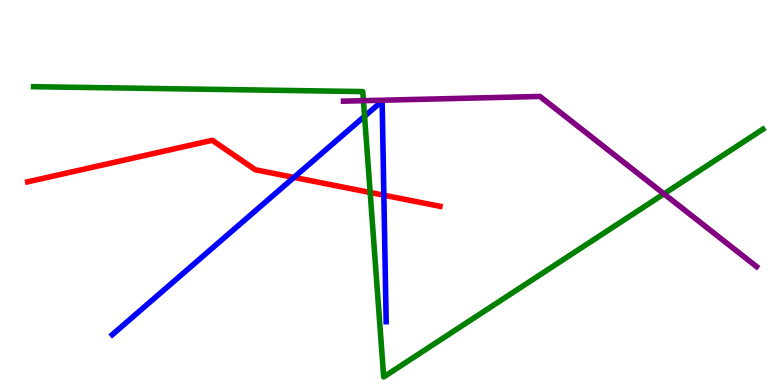[{'lines': ['blue', 'red'], 'intersections': [{'x': 3.79, 'y': 5.39}, {'x': 4.95, 'y': 4.93}]}, {'lines': ['green', 'red'], 'intersections': [{'x': 4.78, 'y': 5.0}]}, {'lines': ['purple', 'red'], 'intersections': []}, {'lines': ['blue', 'green'], 'intersections': [{'x': 4.7, 'y': 6.98}]}, {'lines': ['blue', 'purple'], 'intersections': []}, {'lines': ['green', 'purple'], 'intersections': [{'x': 4.69, 'y': 7.39}, {'x': 8.57, 'y': 4.96}]}]